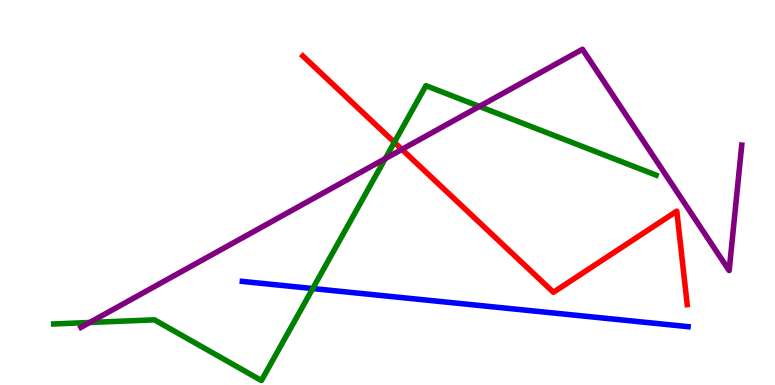[{'lines': ['blue', 'red'], 'intersections': []}, {'lines': ['green', 'red'], 'intersections': [{'x': 5.09, 'y': 6.3}]}, {'lines': ['purple', 'red'], 'intersections': [{'x': 5.19, 'y': 6.12}]}, {'lines': ['blue', 'green'], 'intersections': [{'x': 4.04, 'y': 2.51}]}, {'lines': ['blue', 'purple'], 'intersections': []}, {'lines': ['green', 'purple'], 'intersections': [{'x': 1.16, 'y': 1.62}, {'x': 4.97, 'y': 5.88}, {'x': 6.19, 'y': 7.24}]}]